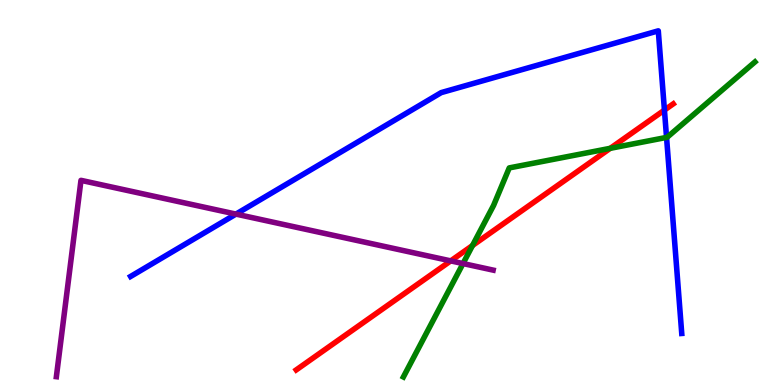[{'lines': ['blue', 'red'], 'intersections': [{'x': 8.57, 'y': 7.14}]}, {'lines': ['green', 'red'], 'intersections': [{'x': 6.1, 'y': 3.62}, {'x': 7.87, 'y': 6.15}]}, {'lines': ['purple', 'red'], 'intersections': [{'x': 5.82, 'y': 3.22}]}, {'lines': ['blue', 'green'], 'intersections': [{'x': 8.6, 'y': 6.43}]}, {'lines': ['blue', 'purple'], 'intersections': [{'x': 3.04, 'y': 4.44}]}, {'lines': ['green', 'purple'], 'intersections': [{'x': 5.97, 'y': 3.15}]}]